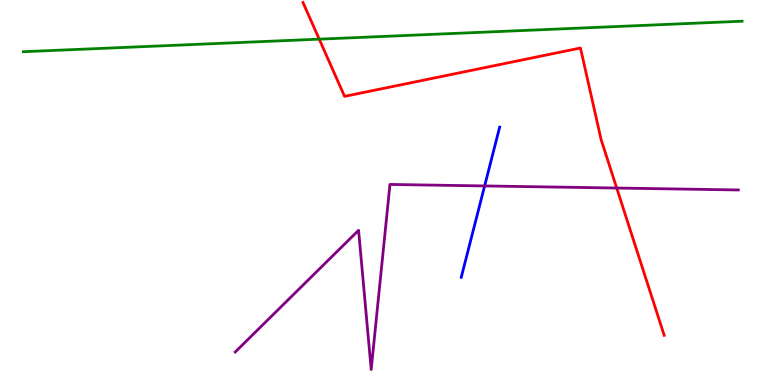[{'lines': ['blue', 'red'], 'intersections': []}, {'lines': ['green', 'red'], 'intersections': [{'x': 4.12, 'y': 8.98}]}, {'lines': ['purple', 'red'], 'intersections': [{'x': 7.96, 'y': 5.12}]}, {'lines': ['blue', 'green'], 'intersections': []}, {'lines': ['blue', 'purple'], 'intersections': [{'x': 6.25, 'y': 5.17}]}, {'lines': ['green', 'purple'], 'intersections': []}]